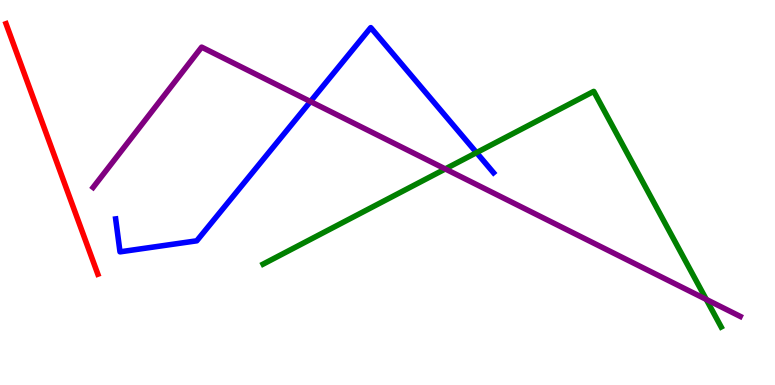[{'lines': ['blue', 'red'], 'intersections': []}, {'lines': ['green', 'red'], 'intersections': []}, {'lines': ['purple', 'red'], 'intersections': []}, {'lines': ['blue', 'green'], 'intersections': [{'x': 6.15, 'y': 6.04}]}, {'lines': ['blue', 'purple'], 'intersections': [{'x': 4.01, 'y': 7.36}]}, {'lines': ['green', 'purple'], 'intersections': [{'x': 5.75, 'y': 5.61}, {'x': 9.11, 'y': 2.22}]}]